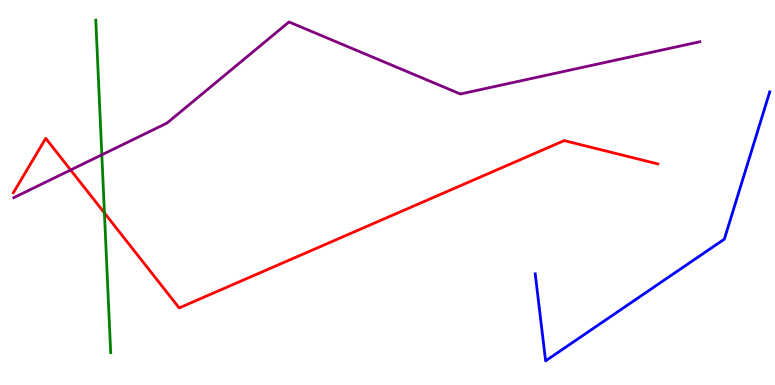[{'lines': ['blue', 'red'], 'intersections': []}, {'lines': ['green', 'red'], 'intersections': [{'x': 1.35, 'y': 4.47}]}, {'lines': ['purple', 'red'], 'intersections': [{'x': 0.911, 'y': 5.58}]}, {'lines': ['blue', 'green'], 'intersections': []}, {'lines': ['blue', 'purple'], 'intersections': []}, {'lines': ['green', 'purple'], 'intersections': [{'x': 1.31, 'y': 5.98}]}]